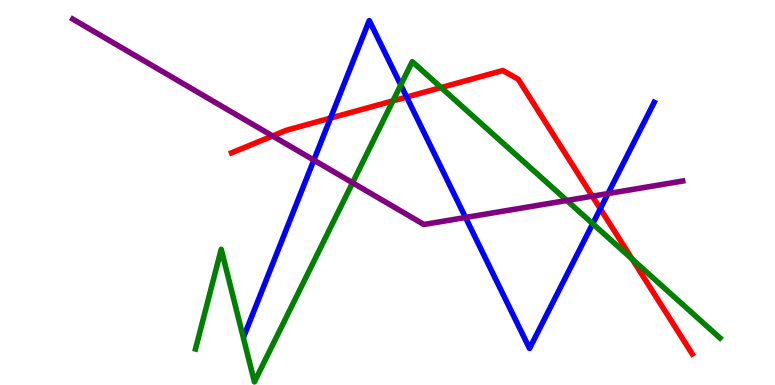[{'lines': ['blue', 'red'], 'intersections': [{'x': 4.26, 'y': 6.93}, {'x': 5.25, 'y': 7.48}, {'x': 7.75, 'y': 4.58}]}, {'lines': ['green', 'red'], 'intersections': [{'x': 5.07, 'y': 7.38}, {'x': 5.69, 'y': 7.73}, {'x': 8.16, 'y': 3.27}]}, {'lines': ['purple', 'red'], 'intersections': [{'x': 3.52, 'y': 6.47}, {'x': 7.64, 'y': 4.9}]}, {'lines': ['blue', 'green'], 'intersections': [{'x': 5.17, 'y': 7.79}, {'x': 7.65, 'y': 4.19}]}, {'lines': ['blue', 'purple'], 'intersections': [{'x': 4.05, 'y': 5.84}, {'x': 6.01, 'y': 4.35}, {'x': 7.85, 'y': 4.97}]}, {'lines': ['green', 'purple'], 'intersections': [{'x': 4.55, 'y': 5.25}, {'x': 7.31, 'y': 4.79}]}]